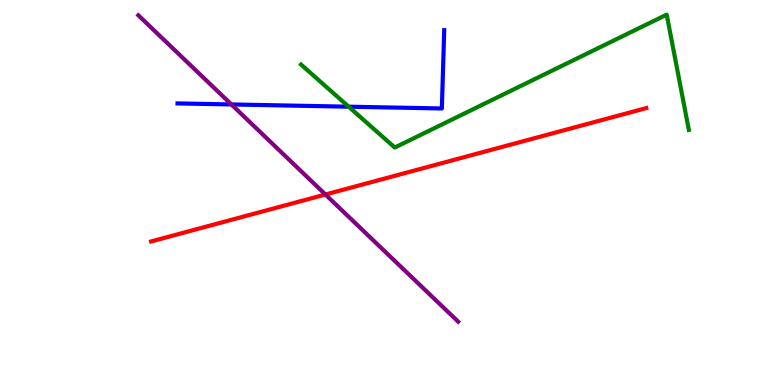[{'lines': ['blue', 'red'], 'intersections': []}, {'lines': ['green', 'red'], 'intersections': []}, {'lines': ['purple', 'red'], 'intersections': [{'x': 4.2, 'y': 4.95}]}, {'lines': ['blue', 'green'], 'intersections': [{'x': 4.5, 'y': 7.23}]}, {'lines': ['blue', 'purple'], 'intersections': [{'x': 2.99, 'y': 7.29}]}, {'lines': ['green', 'purple'], 'intersections': []}]